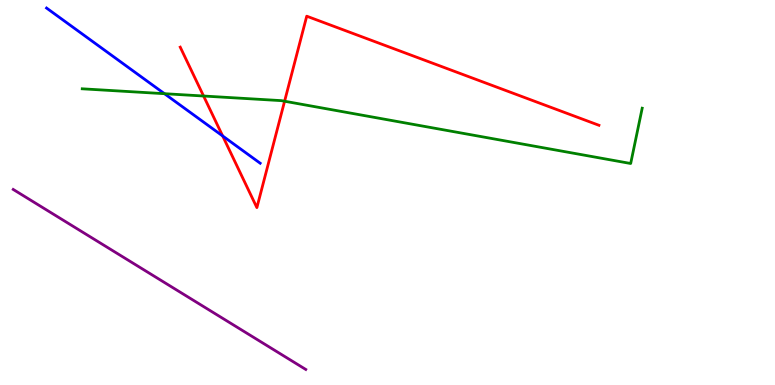[{'lines': ['blue', 'red'], 'intersections': [{'x': 2.87, 'y': 6.47}]}, {'lines': ['green', 'red'], 'intersections': [{'x': 2.63, 'y': 7.51}, {'x': 3.67, 'y': 7.37}]}, {'lines': ['purple', 'red'], 'intersections': []}, {'lines': ['blue', 'green'], 'intersections': [{'x': 2.12, 'y': 7.57}]}, {'lines': ['blue', 'purple'], 'intersections': []}, {'lines': ['green', 'purple'], 'intersections': []}]